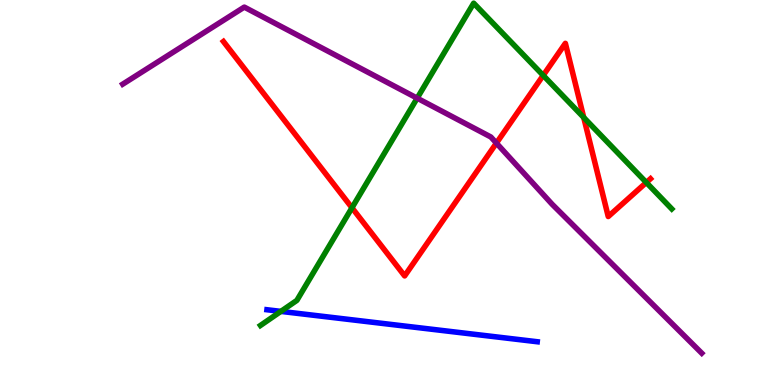[{'lines': ['blue', 'red'], 'intersections': []}, {'lines': ['green', 'red'], 'intersections': [{'x': 4.54, 'y': 4.6}, {'x': 7.01, 'y': 8.04}, {'x': 7.53, 'y': 6.95}, {'x': 8.34, 'y': 5.26}]}, {'lines': ['purple', 'red'], 'intersections': [{'x': 6.41, 'y': 6.28}]}, {'lines': ['blue', 'green'], 'intersections': [{'x': 3.62, 'y': 1.91}]}, {'lines': ['blue', 'purple'], 'intersections': []}, {'lines': ['green', 'purple'], 'intersections': [{'x': 5.38, 'y': 7.45}]}]